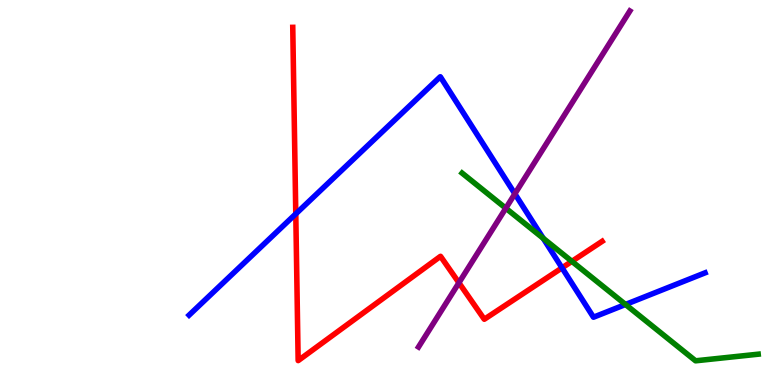[{'lines': ['blue', 'red'], 'intersections': [{'x': 3.82, 'y': 4.44}, {'x': 7.25, 'y': 3.04}]}, {'lines': ['green', 'red'], 'intersections': [{'x': 7.38, 'y': 3.21}]}, {'lines': ['purple', 'red'], 'intersections': [{'x': 5.92, 'y': 2.66}]}, {'lines': ['blue', 'green'], 'intersections': [{'x': 7.01, 'y': 3.81}, {'x': 8.07, 'y': 2.09}]}, {'lines': ['blue', 'purple'], 'intersections': [{'x': 6.64, 'y': 4.97}]}, {'lines': ['green', 'purple'], 'intersections': [{'x': 6.53, 'y': 4.59}]}]